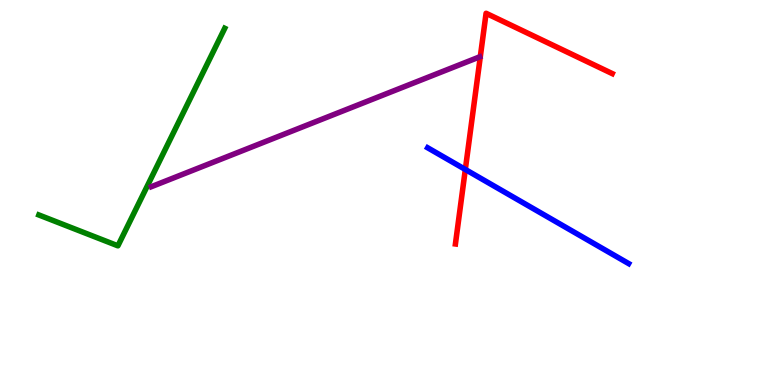[{'lines': ['blue', 'red'], 'intersections': [{'x': 6.0, 'y': 5.6}]}, {'lines': ['green', 'red'], 'intersections': []}, {'lines': ['purple', 'red'], 'intersections': []}, {'lines': ['blue', 'green'], 'intersections': []}, {'lines': ['blue', 'purple'], 'intersections': []}, {'lines': ['green', 'purple'], 'intersections': []}]